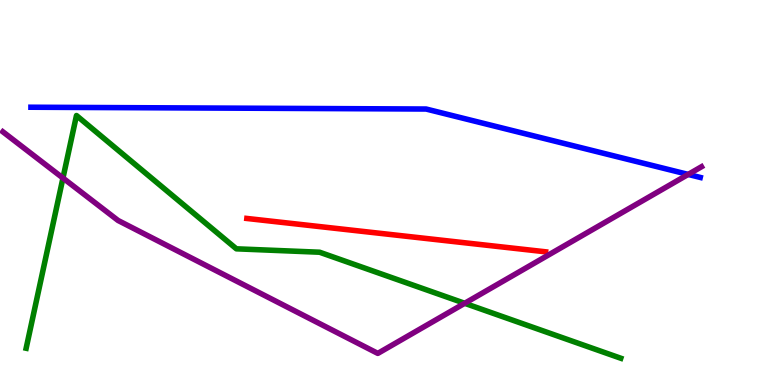[{'lines': ['blue', 'red'], 'intersections': []}, {'lines': ['green', 'red'], 'intersections': []}, {'lines': ['purple', 'red'], 'intersections': []}, {'lines': ['blue', 'green'], 'intersections': []}, {'lines': ['blue', 'purple'], 'intersections': [{'x': 8.88, 'y': 5.47}]}, {'lines': ['green', 'purple'], 'intersections': [{'x': 0.812, 'y': 5.38}, {'x': 6.0, 'y': 2.12}]}]